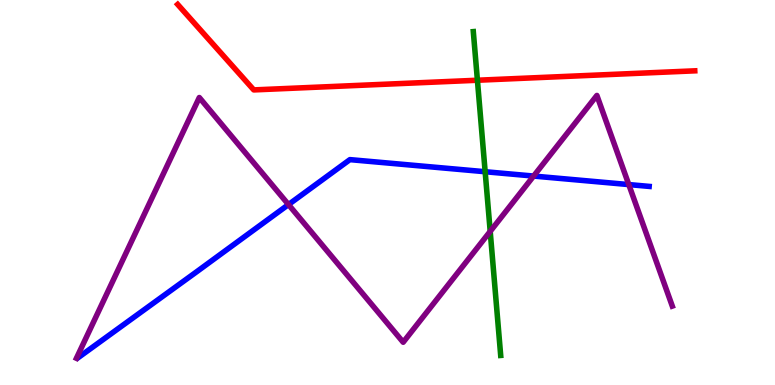[{'lines': ['blue', 'red'], 'intersections': []}, {'lines': ['green', 'red'], 'intersections': [{'x': 6.16, 'y': 7.92}]}, {'lines': ['purple', 'red'], 'intersections': []}, {'lines': ['blue', 'green'], 'intersections': [{'x': 6.26, 'y': 5.54}]}, {'lines': ['blue', 'purple'], 'intersections': [{'x': 3.72, 'y': 4.69}, {'x': 6.89, 'y': 5.43}, {'x': 8.11, 'y': 5.21}]}, {'lines': ['green', 'purple'], 'intersections': [{'x': 6.33, 'y': 3.99}]}]